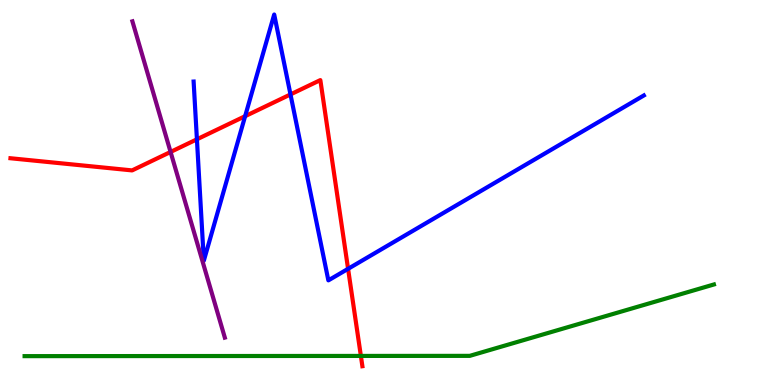[{'lines': ['blue', 'red'], 'intersections': [{'x': 2.54, 'y': 6.38}, {'x': 3.16, 'y': 6.98}, {'x': 3.75, 'y': 7.55}, {'x': 4.49, 'y': 3.02}]}, {'lines': ['green', 'red'], 'intersections': [{'x': 4.66, 'y': 0.755}]}, {'lines': ['purple', 'red'], 'intersections': [{'x': 2.2, 'y': 6.05}]}, {'lines': ['blue', 'green'], 'intersections': []}, {'lines': ['blue', 'purple'], 'intersections': []}, {'lines': ['green', 'purple'], 'intersections': []}]